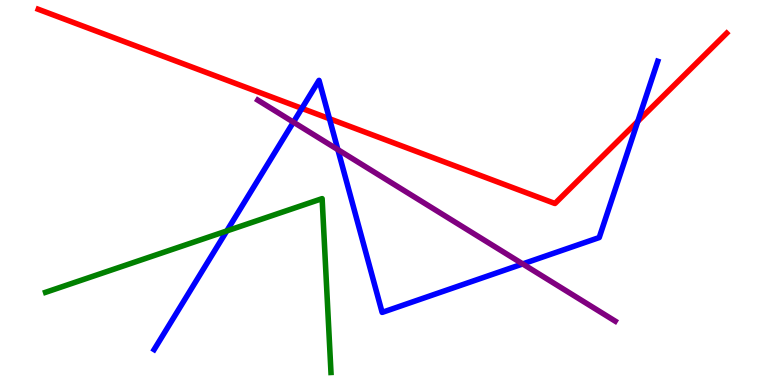[{'lines': ['blue', 'red'], 'intersections': [{'x': 3.89, 'y': 7.19}, {'x': 4.25, 'y': 6.92}, {'x': 8.23, 'y': 6.85}]}, {'lines': ['green', 'red'], 'intersections': []}, {'lines': ['purple', 'red'], 'intersections': []}, {'lines': ['blue', 'green'], 'intersections': [{'x': 2.93, 'y': 4.0}]}, {'lines': ['blue', 'purple'], 'intersections': [{'x': 3.79, 'y': 6.83}, {'x': 4.36, 'y': 6.11}, {'x': 6.74, 'y': 3.14}]}, {'lines': ['green', 'purple'], 'intersections': []}]